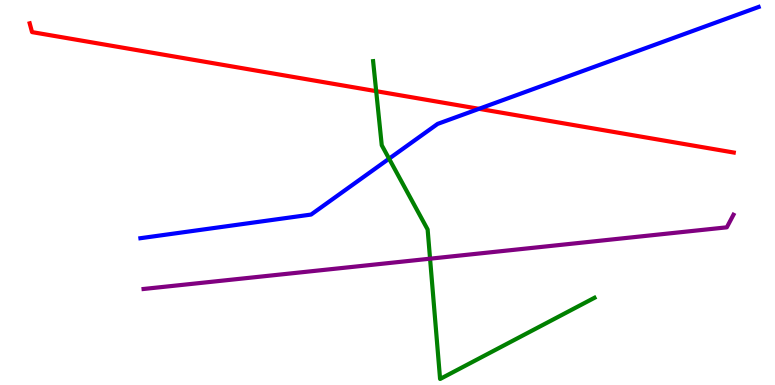[{'lines': ['blue', 'red'], 'intersections': [{'x': 6.18, 'y': 7.17}]}, {'lines': ['green', 'red'], 'intersections': [{'x': 4.85, 'y': 7.63}]}, {'lines': ['purple', 'red'], 'intersections': []}, {'lines': ['blue', 'green'], 'intersections': [{'x': 5.02, 'y': 5.88}]}, {'lines': ['blue', 'purple'], 'intersections': []}, {'lines': ['green', 'purple'], 'intersections': [{'x': 5.55, 'y': 3.28}]}]